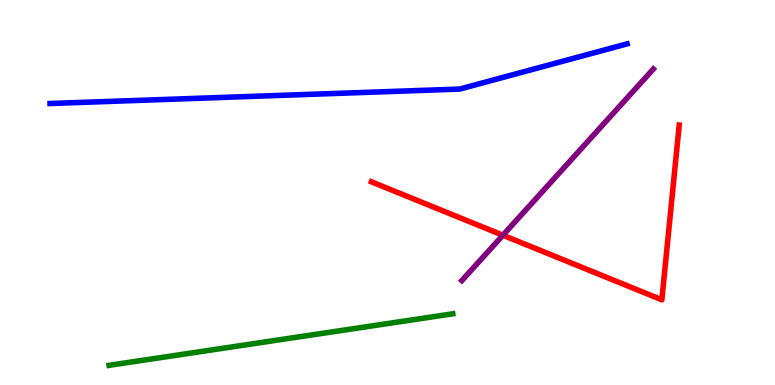[{'lines': ['blue', 'red'], 'intersections': []}, {'lines': ['green', 'red'], 'intersections': []}, {'lines': ['purple', 'red'], 'intersections': [{'x': 6.49, 'y': 3.89}]}, {'lines': ['blue', 'green'], 'intersections': []}, {'lines': ['blue', 'purple'], 'intersections': []}, {'lines': ['green', 'purple'], 'intersections': []}]